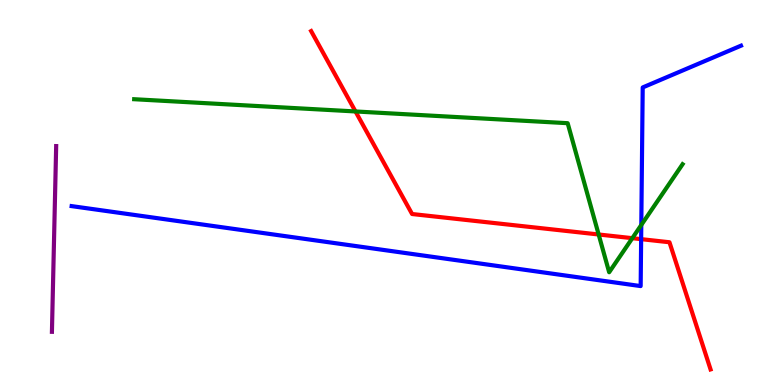[{'lines': ['blue', 'red'], 'intersections': [{'x': 8.27, 'y': 3.79}]}, {'lines': ['green', 'red'], 'intersections': [{'x': 4.59, 'y': 7.1}, {'x': 7.72, 'y': 3.91}, {'x': 8.16, 'y': 3.81}]}, {'lines': ['purple', 'red'], 'intersections': []}, {'lines': ['blue', 'green'], 'intersections': [{'x': 8.27, 'y': 4.16}]}, {'lines': ['blue', 'purple'], 'intersections': []}, {'lines': ['green', 'purple'], 'intersections': []}]